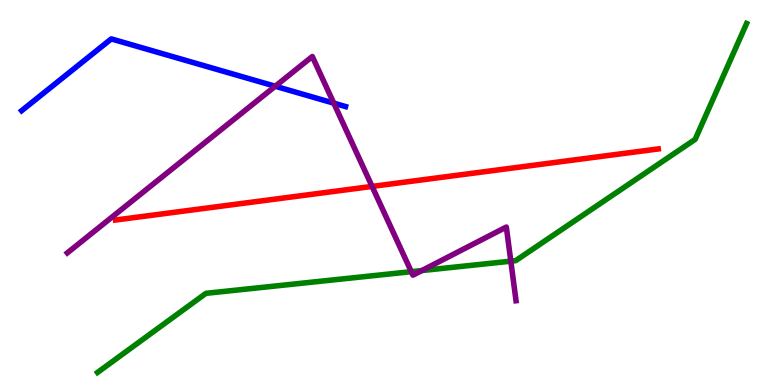[{'lines': ['blue', 'red'], 'intersections': []}, {'lines': ['green', 'red'], 'intersections': []}, {'lines': ['purple', 'red'], 'intersections': [{'x': 4.8, 'y': 5.16}]}, {'lines': ['blue', 'green'], 'intersections': []}, {'lines': ['blue', 'purple'], 'intersections': [{'x': 3.55, 'y': 7.76}, {'x': 4.31, 'y': 7.32}]}, {'lines': ['green', 'purple'], 'intersections': [{'x': 5.31, 'y': 2.94}, {'x': 5.44, 'y': 2.97}, {'x': 6.59, 'y': 3.22}]}]